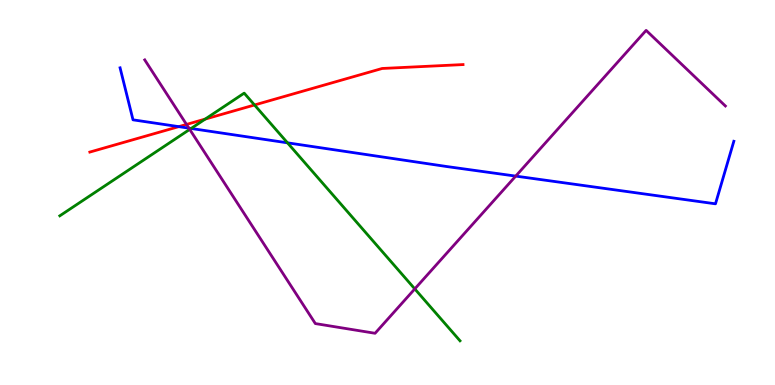[{'lines': ['blue', 'red'], 'intersections': [{'x': 2.31, 'y': 6.71}]}, {'lines': ['green', 'red'], 'intersections': [{'x': 2.65, 'y': 6.91}, {'x': 3.28, 'y': 7.27}]}, {'lines': ['purple', 'red'], 'intersections': [{'x': 2.41, 'y': 6.77}]}, {'lines': ['blue', 'green'], 'intersections': [{'x': 2.47, 'y': 6.66}, {'x': 3.71, 'y': 6.29}]}, {'lines': ['blue', 'purple'], 'intersections': [{'x': 2.44, 'y': 6.67}, {'x': 6.65, 'y': 5.43}]}, {'lines': ['green', 'purple'], 'intersections': [{'x': 2.45, 'y': 6.64}, {'x': 5.35, 'y': 2.5}]}]